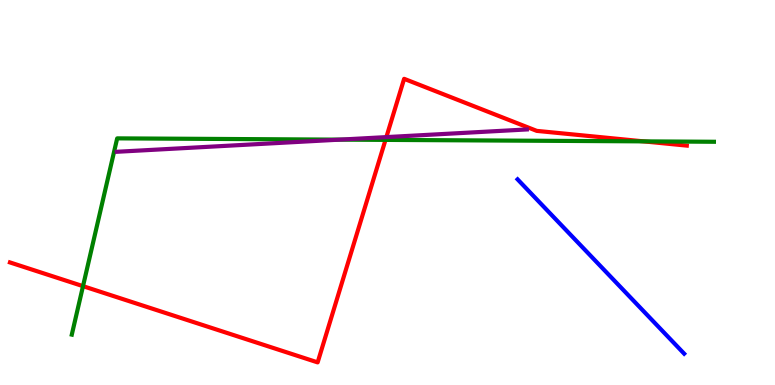[{'lines': ['blue', 'red'], 'intersections': []}, {'lines': ['green', 'red'], 'intersections': [{'x': 1.07, 'y': 2.57}, {'x': 4.97, 'y': 6.37}, {'x': 8.3, 'y': 6.33}]}, {'lines': ['purple', 'red'], 'intersections': [{'x': 4.99, 'y': 6.44}]}, {'lines': ['blue', 'green'], 'intersections': []}, {'lines': ['blue', 'purple'], 'intersections': []}, {'lines': ['green', 'purple'], 'intersections': [{'x': 4.38, 'y': 6.37}]}]